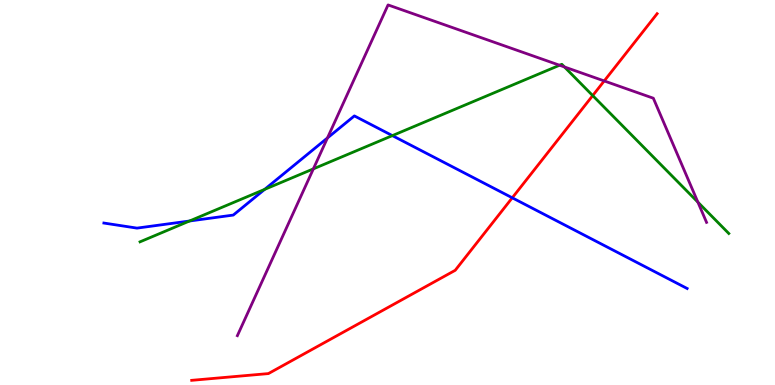[{'lines': ['blue', 'red'], 'intersections': [{'x': 6.61, 'y': 4.86}]}, {'lines': ['green', 'red'], 'intersections': [{'x': 7.65, 'y': 7.52}]}, {'lines': ['purple', 'red'], 'intersections': [{'x': 7.8, 'y': 7.9}]}, {'lines': ['blue', 'green'], 'intersections': [{'x': 2.45, 'y': 4.26}, {'x': 3.41, 'y': 5.08}, {'x': 5.06, 'y': 6.48}]}, {'lines': ['blue', 'purple'], 'intersections': [{'x': 4.23, 'y': 6.42}]}, {'lines': ['green', 'purple'], 'intersections': [{'x': 4.04, 'y': 5.61}, {'x': 7.22, 'y': 8.31}, {'x': 7.28, 'y': 8.26}, {'x': 9.01, 'y': 4.75}]}]